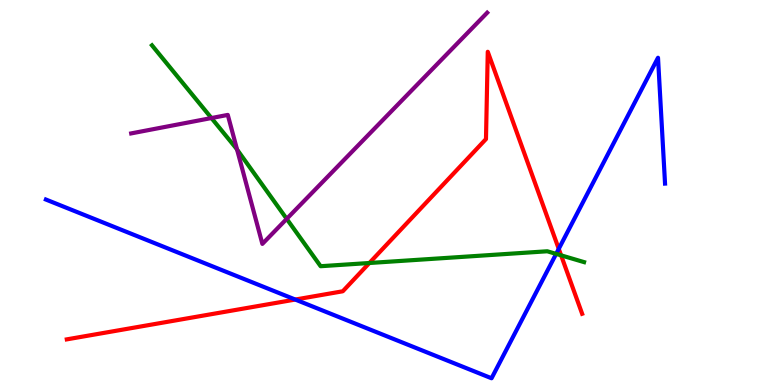[{'lines': ['blue', 'red'], 'intersections': [{'x': 3.81, 'y': 2.22}, {'x': 7.21, 'y': 3.54}]}, {'lines': ['green', 'red'], 'intersections': [{'x': 4.77, 'y': 3.17}, {'x': 7.24, 'y': 3.37}]}, {'lines': ['purple', 'red'], 'intersections': []}, {'lines': ['blue', 'green'], 'intersections': [{'x': 7.18, 'y': 3.41}]}, {'lines': ['blue', 'purple'], 'intersections': []}, {'lines': ['green', 'purple'], 'intersections': [{'x': 2.73, 'y': 6.93}, {'x': 3.06, 'y': 6.12}, {'x': 3.7, 'y': 4.32}]}]